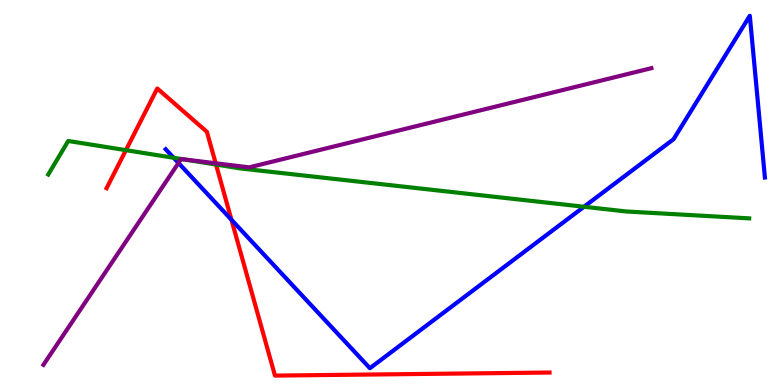[{'lines': ['blue', 'red'], 'intersections': [{'x': 2.99, 'y': 4.29}]}, {'lines': ['green', 'red'], 'intersections': [{'x': 1.62, 'y': 6.1}, {'x': 2.79, 'y': 5.73}]}, {'lines': ['purple', 'red'], 'intersections': [{'x': 2.78, 'y': 5.76}]}, {'lines': ['blue', 'green'], 'intersections': [{'x': 2.24, 'y': 5.9}, {'x': 7.54, 'y': 4.63}]}, {'lines': ['blue', 'purple'], 'intersections': [{'x': 2.3, 'y': 5.77}]}, {'lines': ['green', 'purple'], 'intersections': [{'x': 2.36, 'y': 5.86}]}]